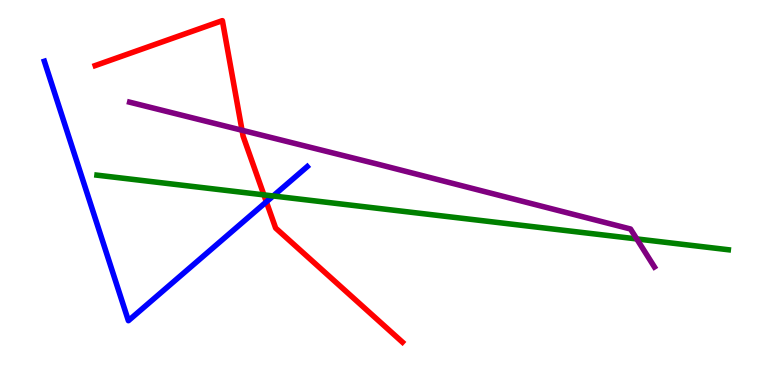[{'lines': ['blue', 'red'], 'intersections': [{'x': 3.44, 'y': 4.76}]}, {'lines': ['green', 'red'], 'intersections': [{'x': 3.41, 'y': 4.94}]}, {'lines': ['purple', 'red'], 'intersections': [{'x': 3.12, 'y': 6.62}]}, {'lines': ['blue', 'green'], 'intersections': [{'x': 3.52, 'y': 4.91}]}, {'lines': ['blue', 'purple'], 'intersections': []}, {'lines': ['green', 'purple'], 'intersections': [{'x': 8.22, 'y': 3.79}]}]